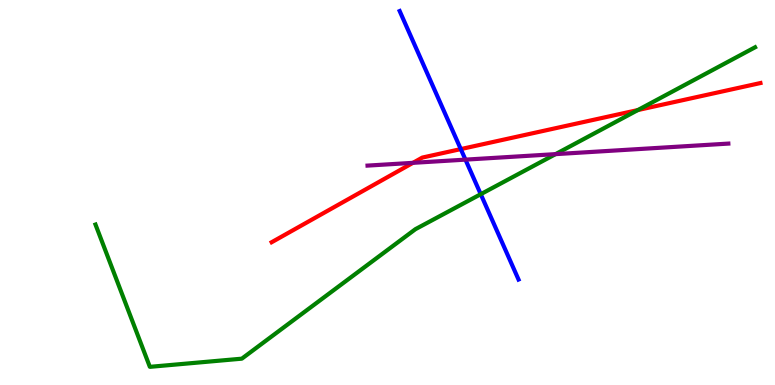[{'lines': ['blue', 'red'], 'intersections': [{'x': 5.95, 'y': 6.13}]}, {'lines': ['green', 'red'], 'intersections': [{'x': 8.23, 'y': 7.14}]}, {'lines': ['purple', 'red'], 'intersections': [{'x': 5.33, 'y': 5.77}]}, {'lines': ['blue', 'green'], 'intersections': [{'x': 6.2, 'y': 4.96}]}, {'lines': ['blue', 'purple'], 'intersections': [{'x': 6.01, 'y': 5.85}]}, {'lines': ['green', 'purple'], 'intersections': [{'x': 7.17, 'y': 6.0}]}]